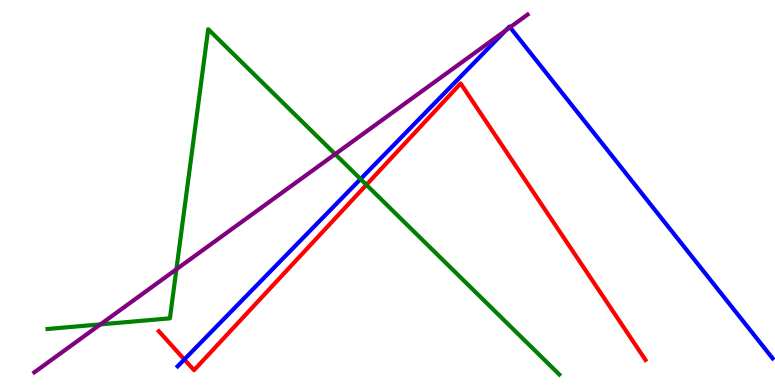[{'lines': ['blue', 'red'], 'intersections': [{'x': 2.38, 'y': 0.663}]}, {'lines': ['green', 'red'], 'intersections': [{'x': 4.73, 'y': 5.2}]}, {'lines': ['purple', 'red'], 'intersections': []}, {'lines': ['blue', 'green'], 'intersections': [{'x': 4.65, 'y': 5.35}]}, {'lines': ['blue', 'purple'], 'intersections': [{'x': 6.52, 'y': 9.21}, {'x': 6.58, 'y': 9.29}]}, {'lines': ['green', 'purple'], 'intersections': [{'x': 1.3, 'y': 1.57}, {'x': 2.28, 'y': 3.01}, {'x': 4.33, 'y': 6.0}]}]